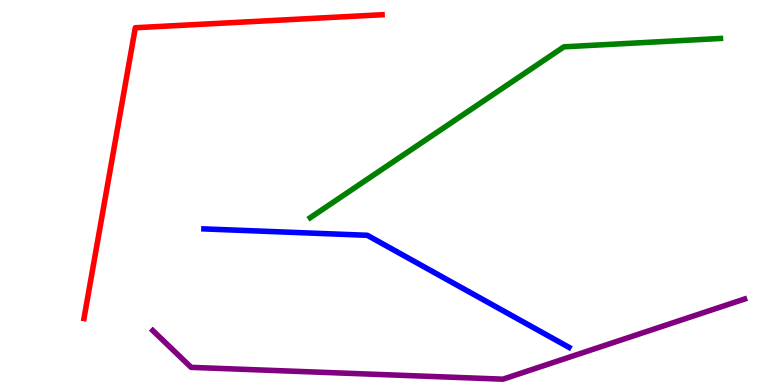[{'lines': ['blue', 'red'], 'intersections': []}, {'lines': ['green', 'red'], 'intersections': []}, {'lines': ['purple', 'red'], 'intersections': []}, {'lines': ['blue', 'green'], 'intersections': []}, {'lines': ['blue', 'purple'], 'intersections': []}, {'lines': ['green', 'purple'], 'intersections': []}]